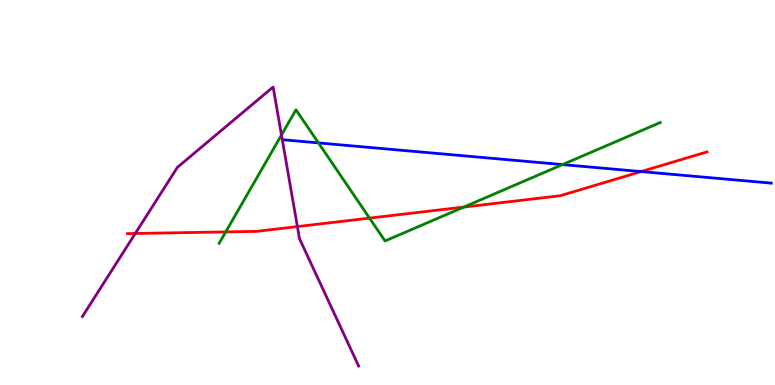[{'lines': ['blue', 'red'], 'intersections': [{'x': 8.27, 'y': 5.54}]}, {'lines': ['green', 'red'], 'intersections': [{'x': 2.91, 'y': 3.98}, {'x': 4.77, 'y': 4.33}, {'x': 5.99, 'y': 4.62}]}, {'lines': ['purple', 'red'], 'intersections': [{'x': 1.75, 'y': 3.94}, {'x': 3.84, 'y': 4.11}]}, {'lines': ['blue', 'green'], 'intersections': [{'x': 4.11, 'y': 6.29}, {'x': 7.26, 'y': 5.73}]}, {'lines': ['blue', 'purple'], 'intersections': []}, {'lines': ['green', 'purple'], 'intersections': [{'x': 3.63, 'y': 6.49}]}]